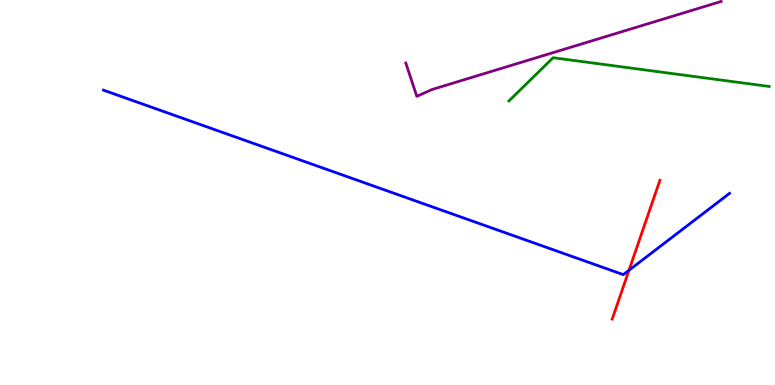[{'lines': ['blue', 'red'], 'intersections': [{'x': 8.12, 'y': 2.98}]}, {'lines': ['green', 'red'], 'intersections': []}, {'lines': ['purple', 'red'], 'intersections': []}, {'lines': ['blue', 'green'], 'intersections': []}, {'lines': ['blue', 'purple'], 'intersections': []}, {'lines': ['green', 'purple'], 'intersections': []}]